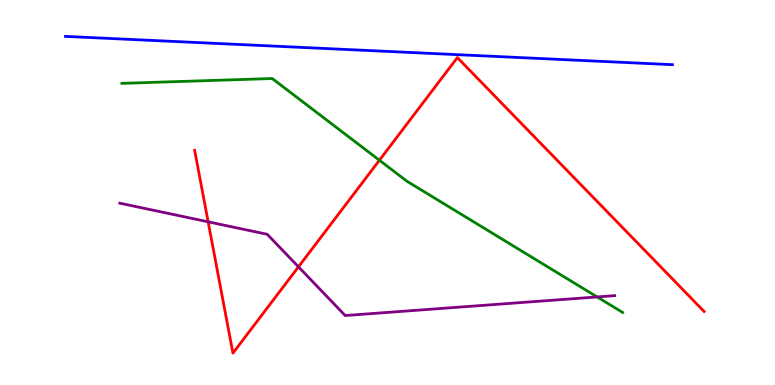[{'lines': ['blue', 'red'], 'intersections': []}, {'lines': ['green', 'red'], 'intersections': [{'x': 4.9, 'y': 5.84}]}, {'lines': ['purple', 'red'], 'intersections': [{'x': 2.69, 'y': 4.24}, {'x': 3.85, 'y': 3.07}]}, {'lines': ['blue', 'green'], 'intersections': []}, {'lines': ['blue', 'purple'], 'intersections': []}, {'lines': ['green', 'purple'], 'intersections': [{'x': 7.71, 'y': 2.29}]}]